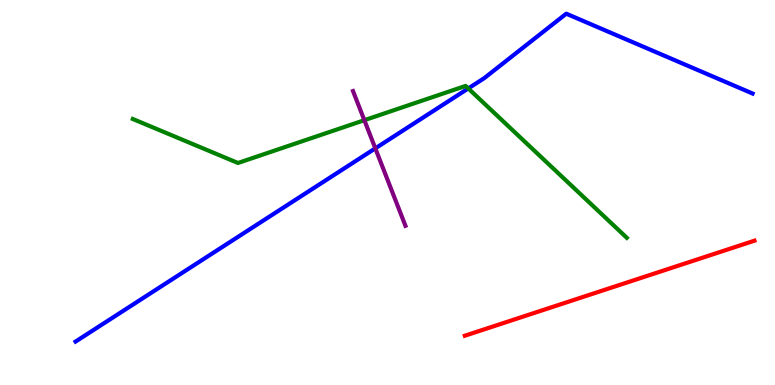[{'lines': ['blue', 'red'], 'intersections': []}, {'lines': ['green', 'red'], 'intersections': []}, {'lines': ['purple', 'red'], 'intersections': []}, {'lines': ['blue', 'green'], 'intersections': [{'x': 6.04, 'y': 7.7}]}, {'lines': ['blue', 'purple'], 'intersections': [{'x': 4.84, 'y': 6.15}]}, {'lines': ['green', 'purple'], 'intersections': [{'x': 4.7, 'y': 6.88}]}]